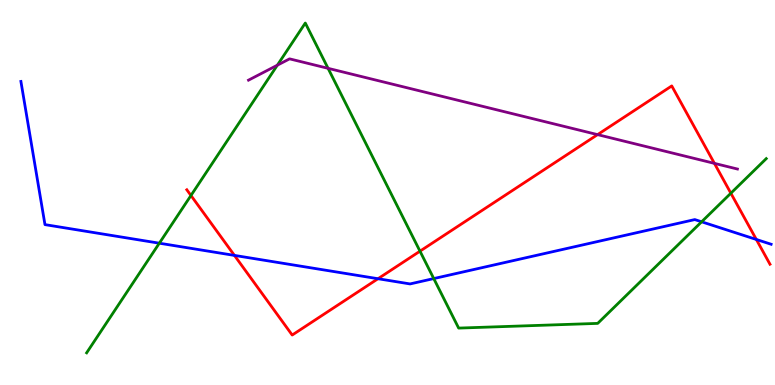[{'lines': ['blue', 'red'], 'intersections': [{'x': 3.02, 'y': 3.37}, {'x': 4.88, 'y': 2.76}, {'x': 9.76, 'y': 3.78}]}, {'lines': ['green', 'red'], 'intersections': [{'x': 2.46, 'y': 4.92}, {'x': 5.42, 'y': 3.48}, {'x': 9.43, 'y': 4.98}]}, {'lines': ['purple', 'red'], 'intersections': [{'x': 7.71, 'y': 6.5}, {'x': 9.22, 'y': 5.76}]}, {'lines': ['blue', 'green'], 'intersections': [{'x': 2.06, 'y': 3.68}, {'x': 5.6, 'y': 2.76}, {'x': 9.05, 'y': 4.24}]}, {'lines': ['blue', 'purple'], 'intersections': []}, {'lines': ['green', 'purple'], 'intersections': [{'x': 3.58, 'y': 8.31}, {'x': 4.23, 'y': 8.23}]}]